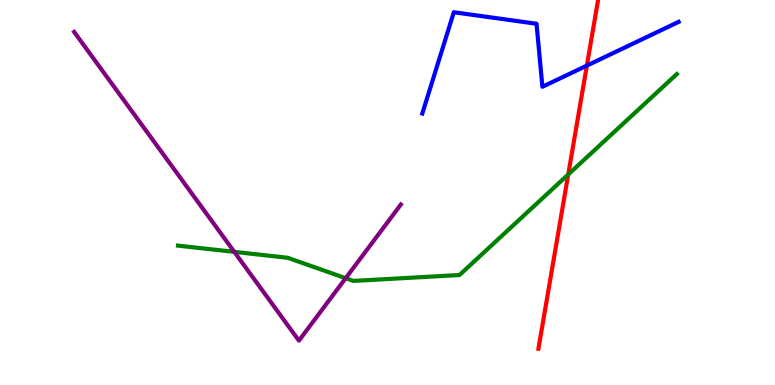[{'lines': ['blue', 'red'], 'intersections': [{'x': 7.57, 'y': 8.3}]}, {'lines': ['green', 'red'], 'intersections': [{'x': 7.33, 'y': 5.47}]}, {'lines': ['purple', 'red'], 'intersections': []}, {'lines': ['blue', 'green'], 'intersections': []}, {'lines': ['blue', 'purple'], 'intersections': []}, {'lines': ['green', 'purple'], 'intersections': [{'x': 3.02, 'y': 3.46}, {'x': 4.46, 'y': 2.77}]}]